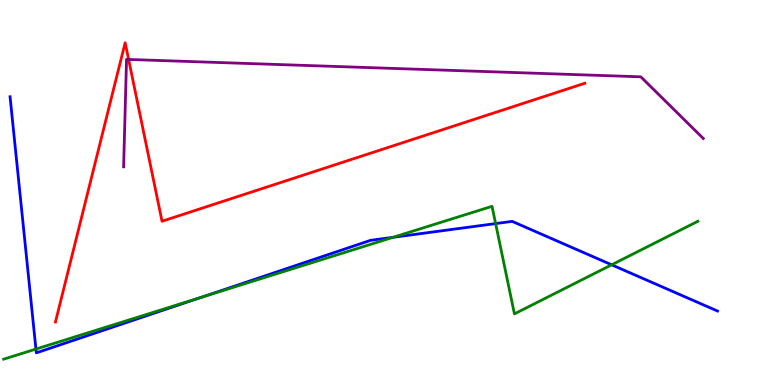[{'lines': ['blue', 'red'], 'intersections': []}, {'lines': ['green', 'red'], 'intersections': []}, {'lines': ['purple', 'red'], 'intersections': [{'x': 1.66, 'y': 8.46}]}, {'lines': ['blue', 'green'], 'intersections': [{'x': 0.464, 'y': 0.933}, {'x': 2.6, 'y': 2.28}, {'x': 5.07, 'y': 3.84}, {'x': 6.4, 'y': 4.19}, {'x': 7.89, 'y': 3.12}]}, {'lines': ['blue', 'purple'], 'intersections': []}, {'lines': ['green', 'purple'], 'intersections': []}]